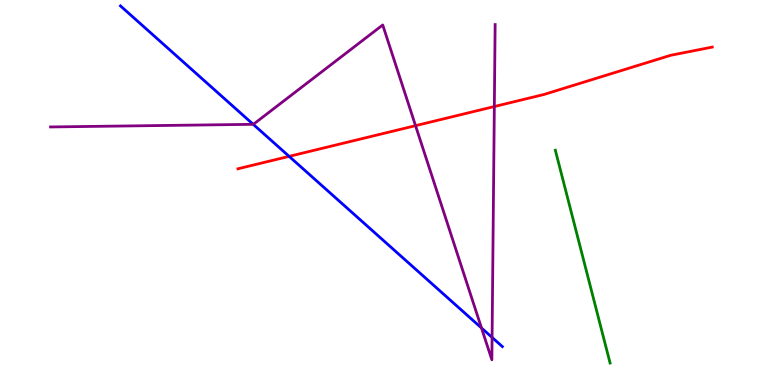[{'lines': ['blue', 'red'], 'intersections': [{'x': 3.73, 'y': 5.94}]}, {'lines': ['green', 'red'], 'intersections': []}, {'lines': ['purple', 'red'], 'intersections': [{'x': 5.36, 'y': 6.74}, {'x': 6.38, 'y': 7.23}]}, {'lines': ['blue', 'green'], 'intersections': []}, {'lines': ['blue', 'purple'], 'intersections': [{'x': 3.27, 'y': 6.77}, {'x': 6.21, 'y': 1.48}, {'x': 6.35, 'y': 1.24}]}, {'lines': ['green', 'purple'], 'intersections': []}]